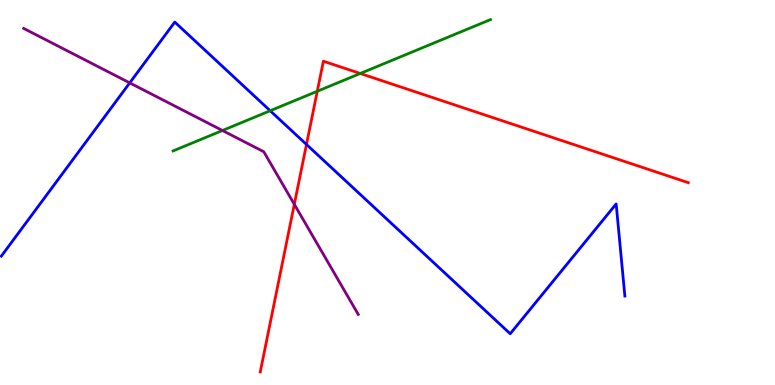[{'lines': ['blue', 'red'], 'intersections': [{'x': 3.95, 'y': 6.25}]}, {'lines': ['green', 'red'], 'intersections': [{'x': 4.09, 'y': 7.63}, {'x': 4.65, 'y': 8.09}]}, {'lines': ['purple', 'red'], 'intersections': [{'x': 3.8, 'y': 4.69}]}, {'lines': ['blue', 'green'], 'intersections': [{'x': 3.49, 'y': 7.12}]}, {'lines': ['blue', 'purple'], 'intersections': [{'x': 1.67, 'y': 7.85}]}, {'lines': ['green', 'purple'], 'intersections': [{'x': 2.87, 'y': 6.61}]}]